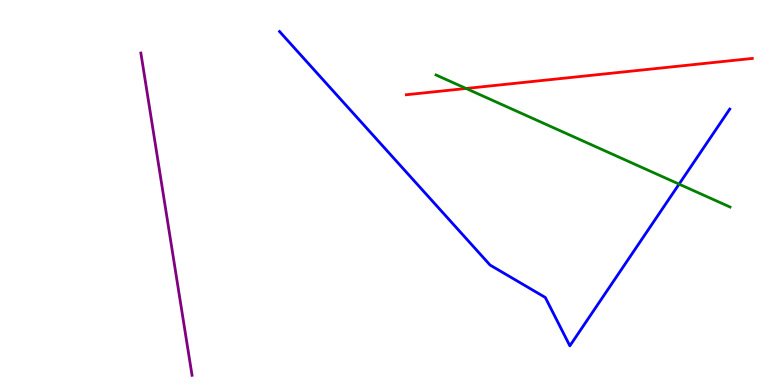[{'lines': ['blue', 'red'], 'intersections': []}, {'lines': ['green', 'red'], 'intersections': [{'x': 6.01, 'y': 7.7}]}, {'lines': ['purple', 'red'], 'intersections': []}, {'lines': ['blue', 'green'], 'intersections': [{'x': 8.76, 'y': 5.22}]}, {'lines': ['blue', 'purple'], 'intersections': []}, {'lines': ['green', 'purple'], 'intersections': []}]